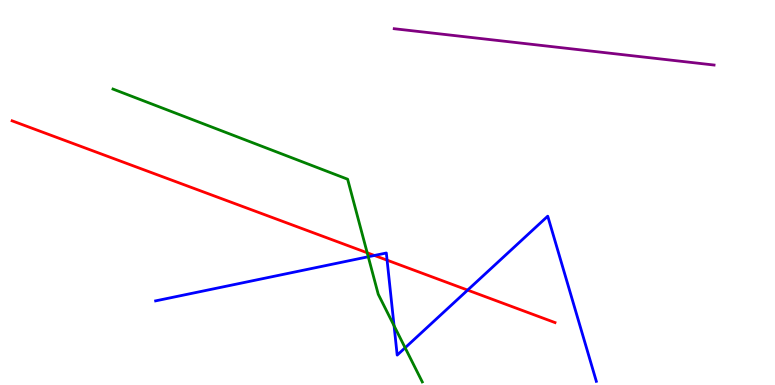[{'lines': ['blue', 'red'], 'intersections': [{'x': 4.83, 'y': 3.36}, {'x': 4.99, 'y': 3.24}, {'x': 6.03, 'y': 2.46}]}, {'lines': ['green', 'red'], 'intersections': [{'x': 4.74, 'y': 3.43}]}, {'lines': ['purple', 'red'], 'intersections': []}, {'lines': ['blue', 'green'], 'intersections': [{'x': 4.75, 'y': 3.33}, {'x': 5.08, 'y': 1.54}, {'x': 5.23, 'y': 0.967}]}, {'lines': ['blue', 'purple'], 'intersections': []}, {'lines': ['green', 'purple'], 'intersections': []}]